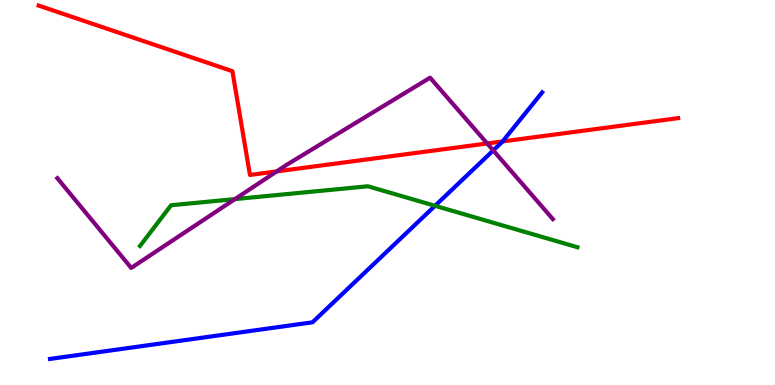[{'lines': ['blue', 'red'], 'intersections': [{'x': 6.49, 'y': 6.33}]}, {'lines': ['green', 'red'], 'intersections': []}, {'lines': ['purple', 'red'], 'intersections': [{'x': 3.57, 'y': 5.55}, {'x': 6.29, 'y': 6.27}]}, {'lines': ['blue', 'green'], 'intersections': [{'x': 5.61, 'y': 4.65}]}, {'lines': ['blue', 'purple'], 'intersections': [{'x': 6.36, 'y': 6.09}]}, {'lines': ['green', 'purple'], 'intersections': [{'x': 3.03, 'y': 4.83}]}]